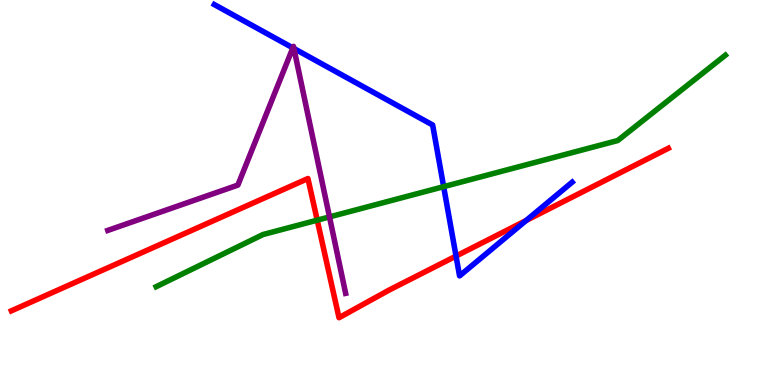[{'lines': ['blue', 'red'], 'intersections': [{'x': 5.88, 'y': 3.35}, {'x': 6.79, 'y': 4.27}]}, {'lines': ['green', 'red'], 'intersections': [{'x': 4.09, 'y': 4.28}]}, {'lines': ['purple', 'red'], 'intersections': []}, {'lines': ['blue', 'green'], 'intersections': [{'x': 5.72, 'y': 5.15}]}, {'lines': ['blue', 'purple'], 'intersections': [{'x': 3.78, 'y': 8.76}, {'x': 3.79, 'y': 8.74}]}, {'lines': ['green', 'purple'], 'intersections': [{'x': 4.25, 'y': 4.37}]}]